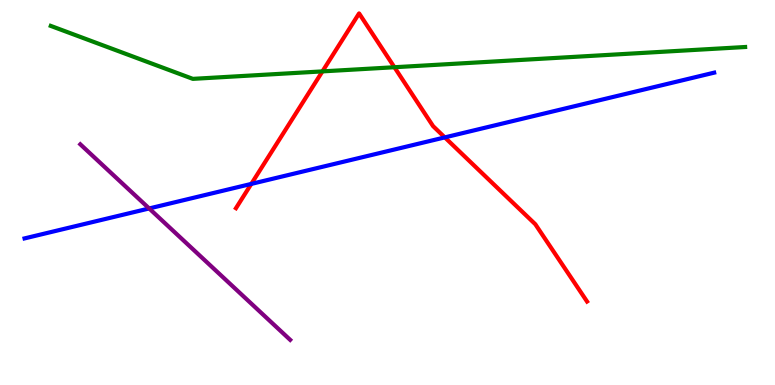[{'lines': ['blue', 'red'], 'intersections': [{'x': 3.24, 'y': 5.22}, {'x': 5.74, 'y': 6.43}]}, {'lines': ['green', 'red'], 'intersections': [{'x': 4.16, 'y': 8.15}, {'x': 5.09, 'y': 8.25}]}, {'lines': ['purple', 'red'], 'intersections': []}, {'lines': ['blue', 'green'], 'intersections': []}, {'lines': ['blue', 'purple'], 'intersections': [{'x': 1.92, 'y': 4.59}]}, {'lines': ['green', 'purple'], 'intersections': []}]